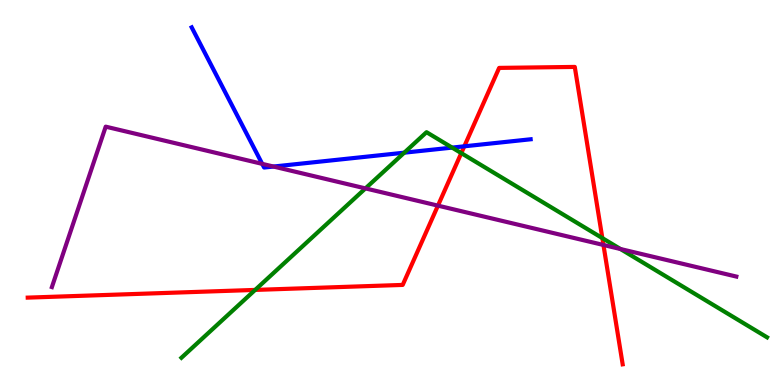[{'lines': ['blue', 'red'], 'intersections': [{'x': 5.99, 'y': 6.2}]}, {'lines': ['green', 'red'], 'intersections': [{'x': 3.29, 'y': 2.47}, {'x': 5.95, 'y': 6.02}, {'x': 7.77, 'y': 3.82}]}, {'lines': ['purple', 'red'], 'intersections': [{'x': 5.65, 'y': 4.66}, {'x': 7.79, 'y': 3.64}]}, {'lines': ['blue', 'green'], 'intersections': [{'x': 5.22, 'y': 6.03}, {'x': 5.83, 'y': 6.17}]}, {'lines': ['blue', 'purple'], 'intersections': [{'x': 3.38, 'y': 5.74}, {'x': 3.53, 'y': 5.67}]}, {'lines': ['green', 'purple'], 'intersections': [{'x': 4.72, 'y': 5.11}, {'x': 8.01, 'y': 3.53}]}]